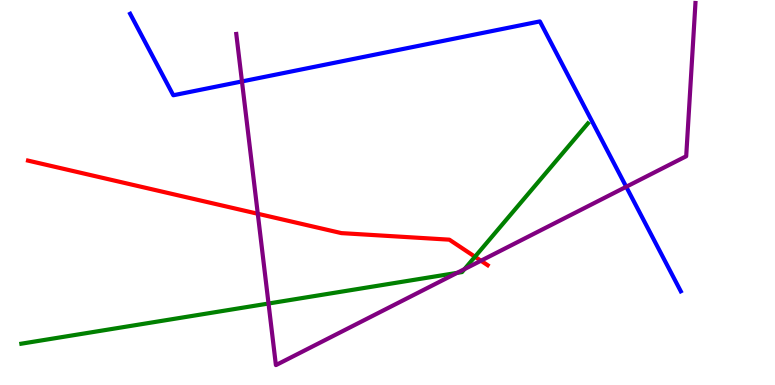[{'lines': ['blue', 'red'], 'intersections': []}, {'lines': ['green', 'red'], 'intersections': [{'x': 6.13, 'y': 3.33}]}, {'lines': ['purple', 'red'], 'intersections': [{'x': 3.33, 'y': 4.45}, {'x': 6.21, 'y': 3.23}]}, {'lines': ['blue', 'green'], 'intersections': []}, {'lines': ['blue', 'purple'], 'intersections': [{'x': 3.12, 'y': 7.88}, {'x': 8.08, 'y': 5.15}]}, {'lines': ['green', 'purple'], 'intersections': [{'x': 3.46, 'y': 2.12}, {'x': 5.9, 'y': 2.91}, {'x': 5.99, 'y': 3.01}]}]